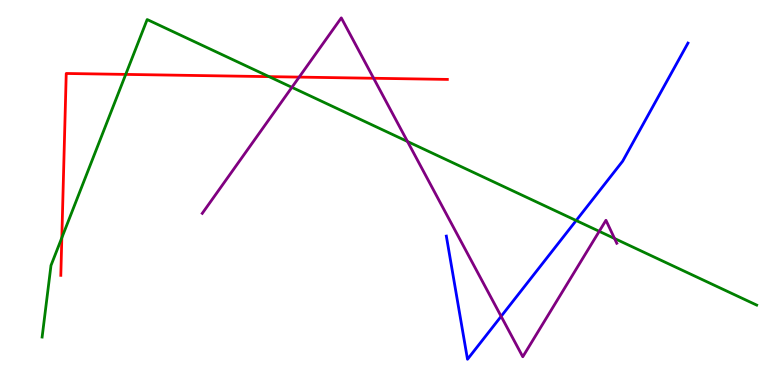[{'lines': ['blue', 'red'], 'intersections': []}, {'lines': ['green', 'red'], 'intersections': [{'x': 0.798, 'y': 3.82}, {'x': 1.62, 'y': 8.07}, {'x': 3.47, 'y': 8.01}]}, {'lines': ['purple', 'red'], 'intersections': [{'x': 3.86, 'y': 8.0}, {'x': 4.82, 'y': 7.97}]}, {'lines': ['blue', 'green'], 'intersections': [{'x': 7.43, 'y': 4.27}]}, {'lines': ['blue', 'purple'], 'intersections': [{'x': 6.47, 'y': 1.78}]}, {'lines': ['green', 'purple'], 'intersections': [{'x': 3.77, 'y': 7.73}, {'x': 5.26, 'y': 6.32}, {'x': 7.73, 'y': 3.99}, {'x': 7.93, 'y': 3.81}]}]